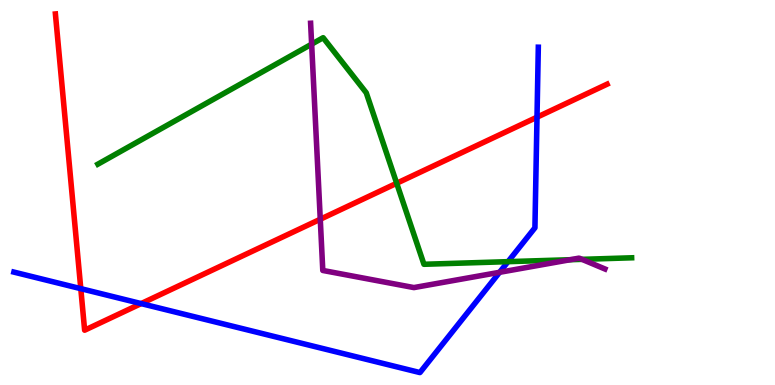[{'lines': ['blue', 'red'], 'intersections': [{'x': 1.04, 'y': 2.5}, {'x': 1.82, 'y': 2.11}, {'x': 6.93, 'y': 6.96}]}, {'lines': ['green', 'red'], 'intersections': [{'x': 5.12, 'y': 5.24}]}, {'lines': ['purple', 'red'], 'intersections': [{'x': 4.13, 'y': 4.31}]}, {'lines': ['blue', 'green'], 'intersections': [{'x': 6.56, 'y': 3.2}]}, {'lines': ['blue', 'purple'], 'intersections': [{'x': 6.45, 'y': 2.93}]}, {'lines': ['green', 'purple'], 'intersections': [{'x': 4.02, 'y': 8.85}, {'x': 7.36, 'y': 3.25}, {'x': 7.51, 'y': 3.26}]}]